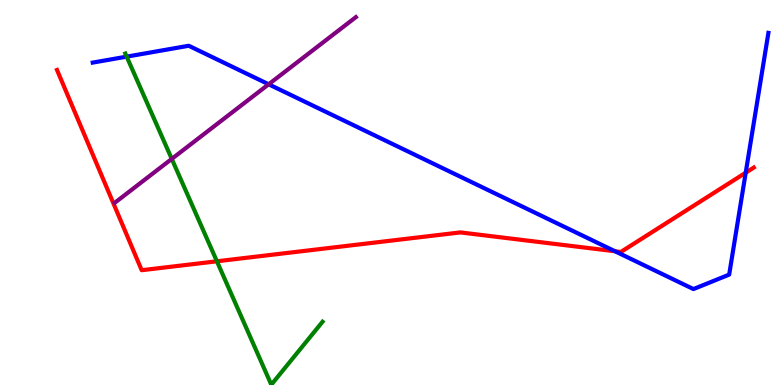[{'lines': ['blue', 'red'], 'intersections': [{'x': 7.94, 'y': 3.47}, {'x': 9.62, 'y': 5.51}]}, {'lines': ['green', 'red'], 'intersections': [{'x': 2.8, 'y': 3.21}]}, {'lines': ['purple', 'red'], 'intersections': []}, {'lines': ['blue', 'green'], 'intersections': [{'x': 1.63, 'y': 8.53}]}, {'lines': ['blue', 'purple'], 'intersections': [{'x': 3.47, 'y': 7.81}]}, {'lines': ['green', 'purple'], 'intersections': [{'x': 2.22, 'y': 5.87}]}]